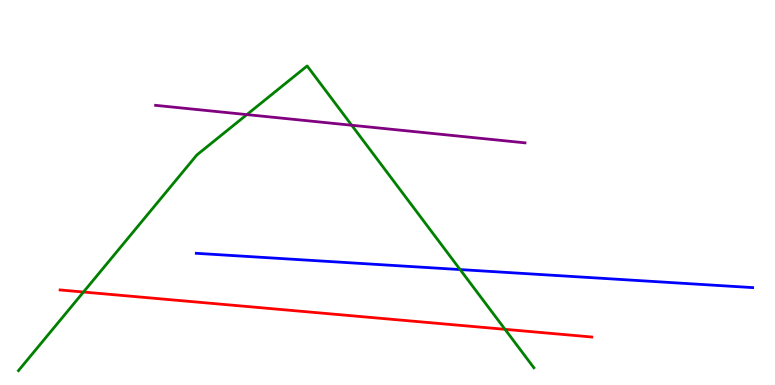[{'lines': ['blue', 'red'], 'intersections': []}, {'lines': ['green', 'red'], 'intersections': [{'x': 1.08, 'y': 2.41}, {'x': 6.52, 'y': 1.45}]}, {'lines': ['purple', 'red'], 'intersections': []}, {'lines': ['blue', 'green'], 'intersections': [{'x': 5.94, 'y': 3.0}]}, {'lines': ['blue', 'purple'], 'intersections': []}, {'lines': ['green', 'purple'], 'intersections': [{'x': 3.19, 'y': 7.02}, {'x': 4.54, 'y': 6.75}]}]